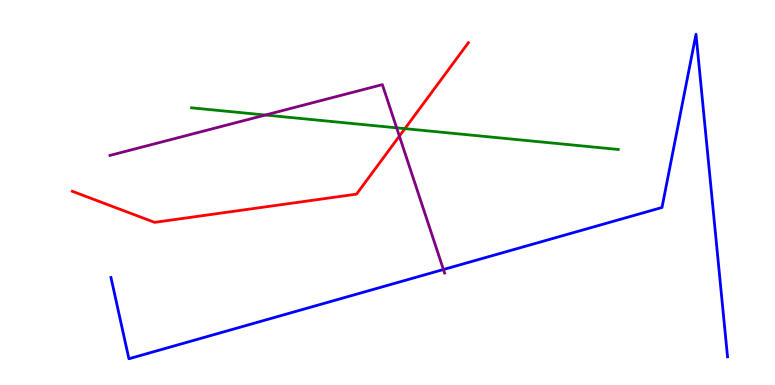[{'lines': ['blue', 'red'], 'intersections': []}, {'lines': ['green', 'red'], 'intersections': [{'x': 5.22, 'y': 6.66}]}, {'lines': ['purple', 'red'], 'intersections': [{'x': 5.15, 'y': 6.46}]}, {'lines': ['blue', 'green'], 'intersections': []}, {'lines': ['blue', 'purple'], 'intersections': [{'x': 5.72, 'y': 3.0}]}, {'lines': ['green', 'purple'], 'intersections': [{'x': 3.42, 'y': 7.01}, {'x': 5.12, 'y': 6.68}]}]